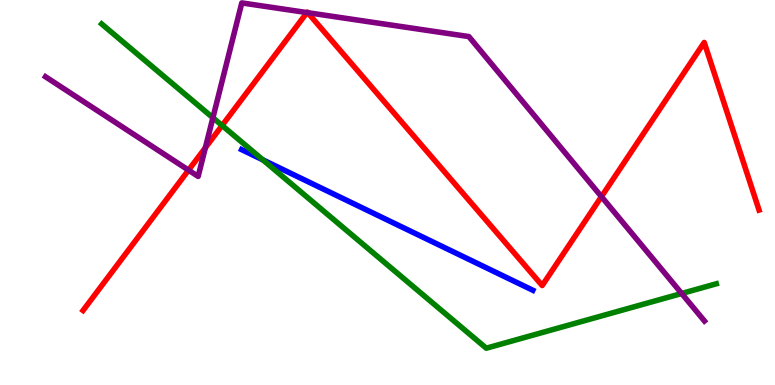[{'lines': ['blue', 'red'], 'intersections': []}, {'lines': ['green', 'red'], 'intersections': [{'x': 2.87, 'y': 6.74}]}, {'lines': ['purple', 'red'], 'intersections': [{'x': 2.43, 'y': 5.58}, {'x': 2.65, 'y': 6.16}, {'x': 3.96, 'y': 9.67}, {'x': 3.97, 'y': 9.67}, {'x': 7.76, 'y': 4.89}]}, {'lines': ['blue', 'green'], 'intersections': [{'x': 3.39, 'y': 5.85}]}, {'lines': ['blue', 'purple'], 'intersections': []}, {'lines': ['green', 'purple'], 'intersections': [{'x': 2.75, 'y': 6.94}, {'x': 8.8, 'y': 2.38}]}]